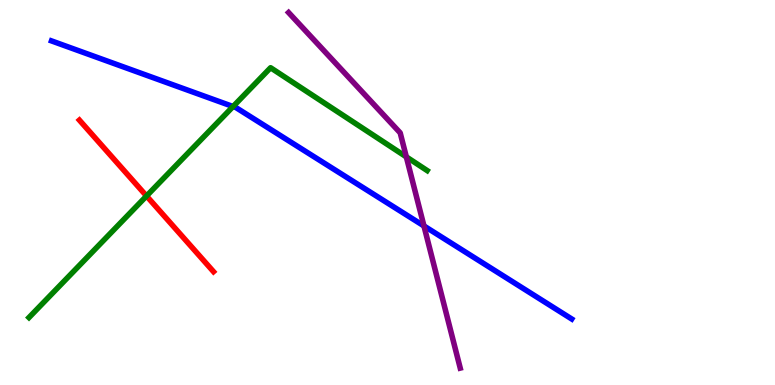[{'lines': ['blue', 'red'], 'intersections': []}, {'lines': ['green', 'red'], 'intersections': [{'x': 1.89, 'y': 4.91}]}, {'lines': ['purple', 'red'], 'intersections': []}, {'lines': ['blue', 'green'], 'intersections': [{'x': 3.01, 'y': 7.23}]}, {'lines': ['blue', 'purple'], 'intersections': [{'x': 5.47, 'y': 4.13}]}, {'lines': ['green', 'purple'], 'intersections': [{'x': 5.24, 'y': 5.93}]}]